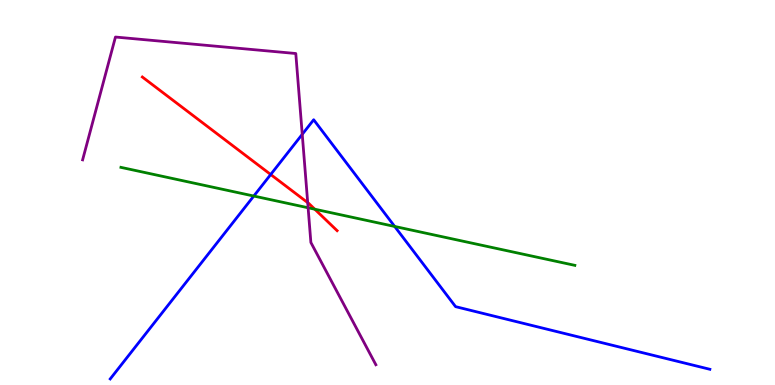[{'lines': ['blue', 'red'], 'intersections': [{'x': 3.49, 'y': 5.47}]}, {'lines': ['green', 'red'], 'intersections': [{'x': 4.06, 'y': 4.57}]}, {'lines': ['purple', 'red'], 'intersections': [{'x': 3.97, 'y': 4.74}]}, {'lines': ['blue', 'green'], 'intersections': [{'x': 3.27, 'y': 4.91}, {'x': 5.09, 'y': 4.12}]}, {'lines': ['blue', 'purple'], 'intersections': [{'x': 3.9, 'y': 6.51}]}, {'lines': ['green', 'purple'], 'intersections': [{'x': 3.98, 'y': 4.6}]}]